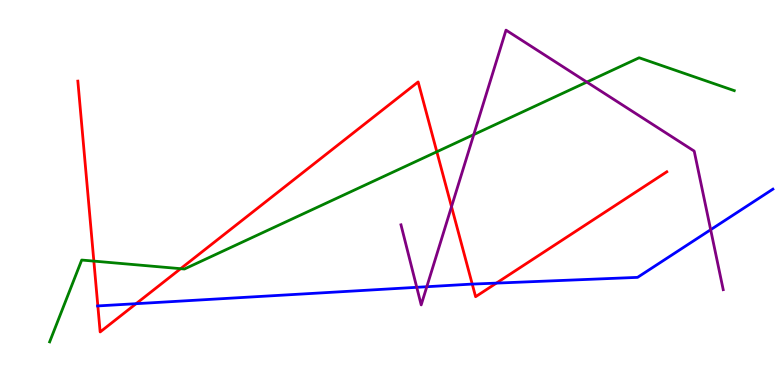[{'lines': ['blue', 'red'], 'intersections': [{'x': 1.26, 'y': 2.05}, {'x': 1.76, 'y': 2.11}, {'x': 6.09, 'y': 2.62}, {'x': 6.41, 'y': 2.65}]}, {'lines': ['green', 'red'], 'intersections': [{'x': 1.21, 'y': 3.22}, {'x': 2.33, 'y': 3.02}, {'x': 5.64, 'y': 6.06}]}, {'lines': ['purple', 'red'], 'intersections': [{'x': 5.83, 'y': 4.63}]}, {'lines': ['blue', 'green'], 'intersections': []}, {'lines': ['blue', 'purple'], 'intersections': [{'x': 5.38, 'y': 2.54}, {'x': 5.51, 'y': 2.55}, {'x': 9.17, 'y': 4.03}]}, {'lines': ['green', 'purple'], 'intersections': [{'x': 6.11, 'y': 6.5}, {'x': 7.57, 'y': 7.87}]}]